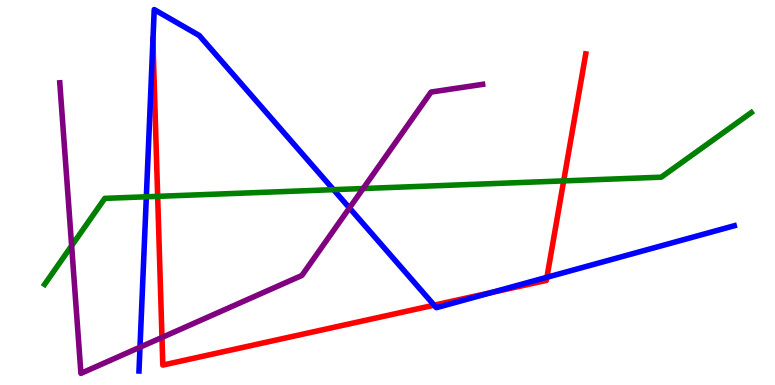[{'lines': ['blue', 'red'], 'intersections': [{'x': 1.97, 'y': 8.94}, {'x': 5.6, 'y': 2.07}, {'x': 6.35, 'y': 2.4}, {'x': 7.06, 'y': 2.8}]}, {'lines': ['green', 'red'], 'intersections': [{'x': 2.03, 'y': 4.9}, {'x': 7.27, 'y': 5.3}]}, {'lines': ['purple', 'red'], 'intersections': [{'x': 2.09, 'y': 1.24}]}, {'lines': ['blue', 'green'], 'intersections': [{'x': 1.89, 'y': 4.89}, {'x': 4.3, 'y': 5.07}]}, {'lines': ['blue', 'purple'], 'intersections': [{'x': 1.81, 'y': 0.982}, {'x': 4.51, 'y': 4.6}]}, {'lines': ['green', 'purple'], 'intersections': [{'x': 0.924, 'y': 3.62}, {'x': 4.69, 'y': 5.1}]}]